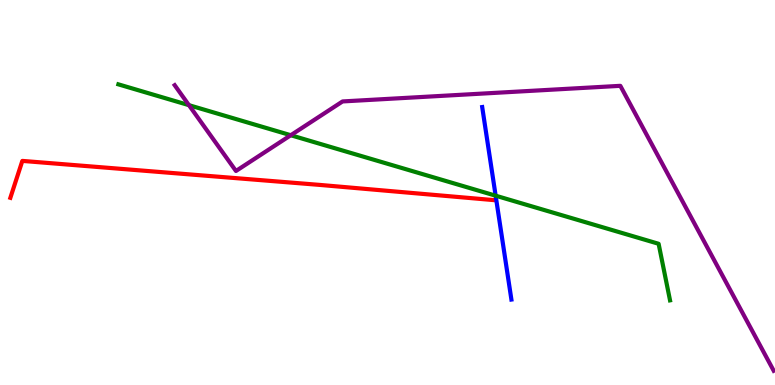[{'lines': ['blue', 'red'], 'intersections': []}, {'lines': ['green', 'red'], 'intersections': []}, {'lines': ['purple', 'red'], 'intersections': []}, {'lines': ['blue', 'green'], 'intersections': [{'x': 6.4, 'y': 4.92}]}, {'lines': ['blue', 'purple'], 'intersections': []}, {'lines': ['green', 'purple'], 'intersections': [{'x': 2.44, 'y': 7.27}, {'x': 3.75, 'y': 6.49}]}]